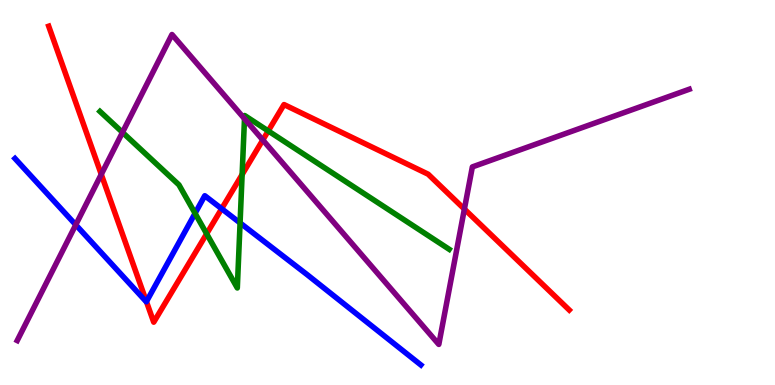[{'lines': ['blue', 'red'], 'intersections': [{'x': 1.89, 'y': 2.17}, {'x': 2.86, 'y': 4.58}]}, {'lines': ['green', 'red'], 'intersections': [{'x': 2.67, 'y': 3.93}, {'x': 3.12, 'y': 5.47}, {'x': 3.46, 'y': 6.6}]}, {'lines': ['purple', 'red'], 'intersections': [{'x': 1.31, 'y': 5.47}, {'x': 3.39, 'y': 6.36}, {'x': 5.99, 'y': 4.57}]}, {'lines': ['blue', 'green'], 'intersections': [{'x': 2.52, 'y': 4.46}, {'x': 3.1, 'y': 4.21}]}, {'lines': ['blue', 'purple'], 'intersections': [{'x': 0.977, 'y': 4.16}]}, {'lines': ['green', 'purple'], 'intersections': [{'x': 1.58, 'y': 6.56}, {'x': 3.15, 'y': 6.92}]}]